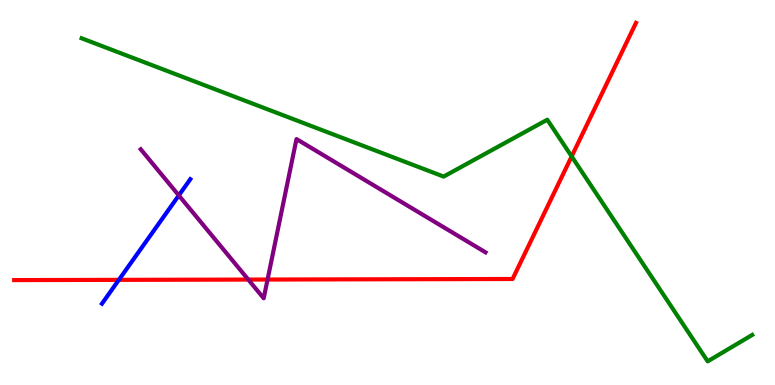[{'lines': ['blue', 'red'], 'intersections': [{'x': 1.53, 'y': 2.73}]}, {'lines': ['green', 'red'], 'intersections': [{'x': 7.38, 'y': 5.94}]}, {'lines': ['purple', 'red'], 'intersections': [{'x': 3.2, 'y': 2.74}, {'x': 3.45, 'y': 2.74}]}, {'lines': ['blue', 'green'], 'intersections': []}, {'lines': ['blue', 'purple'], 'intersections': [{'x': 2.31, 'y': 4.92}]}, {'lines': ['green', 'purple'], 'intersections': []}]